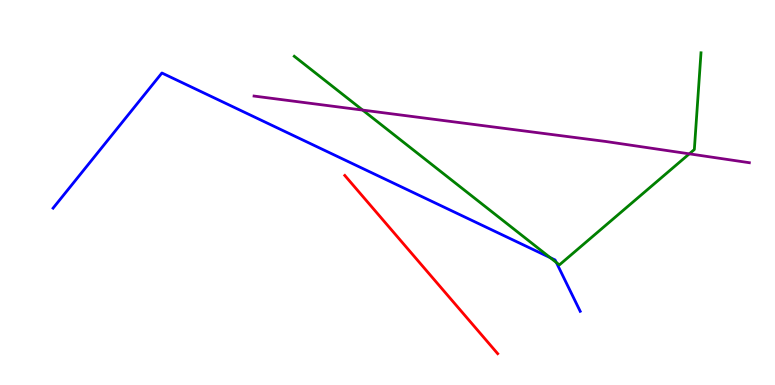[{'lines': ['blue', 'red'], 'intersections': []}, {'lines': ['green', 'red'], 'intersections': []}, {'lines': ['purple', 'red'], 'intersections': []}, {'lines': ['blue', 'green'], 'intersections': [{'x': 7.1, 'y': 3.31}, {'x': 7.18, 'y': 3.18}]}, {'lines': ['blue', 'purple'], 'intersections': []}, {'lines': ['green', 'purple'], 'intersections': [{'x': 4.68, 'y': 7.14}, {'x': 8.89, 'y': 6.0}]}]